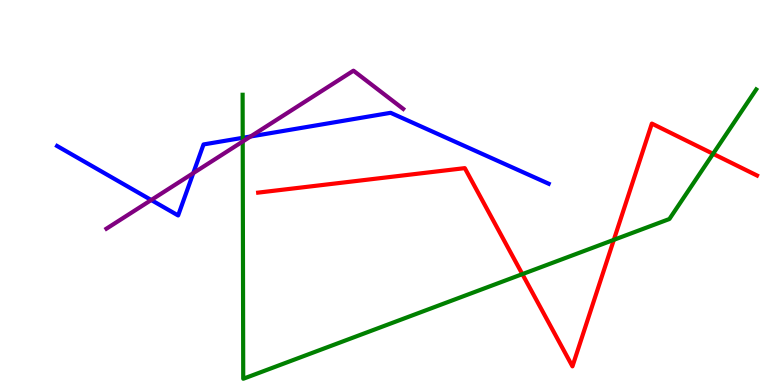[{'lines': ['blue', 'red'], 'intersections': []}, {'lines': ['green', 'red'], 'intersections': [{'x': 6.74, 'y': 2.88}, {'x': 7.92, 'y': 3.77}, {'x': 9.2, 'y': 6.0}]}, {'lines': ['purple', 'red'], 'intersections': []}, {'lines': ['blue', 'green'], 'intersections': [{'x': 3.13, 'y': 6.42}]}, {'lines': ['blue', 'purple'], 'intersections': [{'x': 1.95, 'y': 4.8}, {'x': 2.49, 'y': 5.5}, {'x': 3.23, 'y': 6.45}]}, {'lines': ['green', 'purple'], 'intersections': [{'x': 3.13, 'y': 6.32}]}]